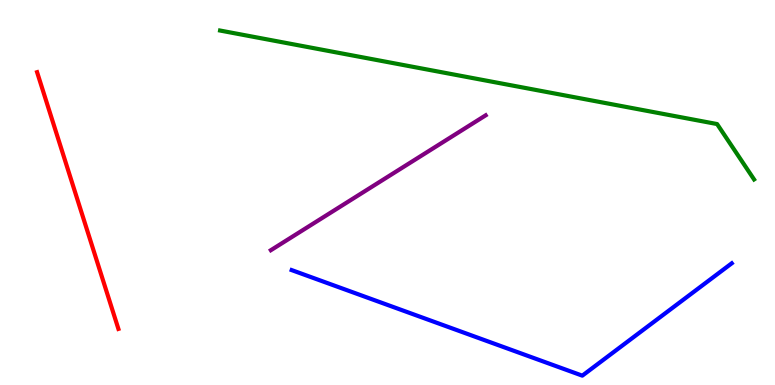[{'lines': ['blue', 'red'], 'intersections': []}, {'lines': ['green', 'red'], 'intersections': []}, {'lines': ['purple', 'red'], 'intersections': []}, {'lines': ['blue', 'green'], 'intersections': []}, {'lines': ['blue', 'purple'], 'intersections': []}, {'lines': ['green', 'purple'], 'intersections': []}]